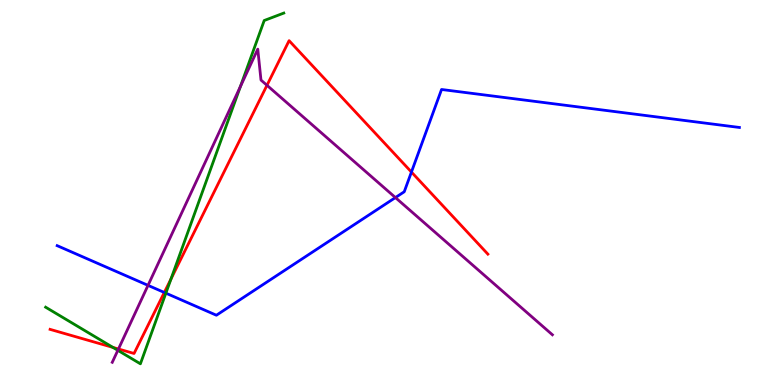[{'lines': ['blue', 'red'], 'intersections': [{'x': 2.12, 'y': 2.4}, {'x': 5.31, 'y': 5.53}]}, {'lines': ['green', 'red'], 'intersections': [{'x': 1.46, 'y': 0.976}, {'x': 2.21, 'y': 2.76}]}, {'lines': ['purple', 'red'], 'intersections': [{'x': 1.53, 'y': 0.935}, {'x': 3.44, 'y': 7.78}]}, {'lines': ['blue', 'green'], 'intersections': [{'x': 2.14, 'y': 2.39}]}, {'lines': ['blue', 'purple'], 'intersections': [{'x': 1.91, 'y': 2.59}, {'x': 5.1, 'y': 4.87}]}, {'lines': ['green', 'purple'], 'intersections': [{'x': 1.52, 'y': 0.9}, {'x': 3.1, 'y': 7.75}]}]